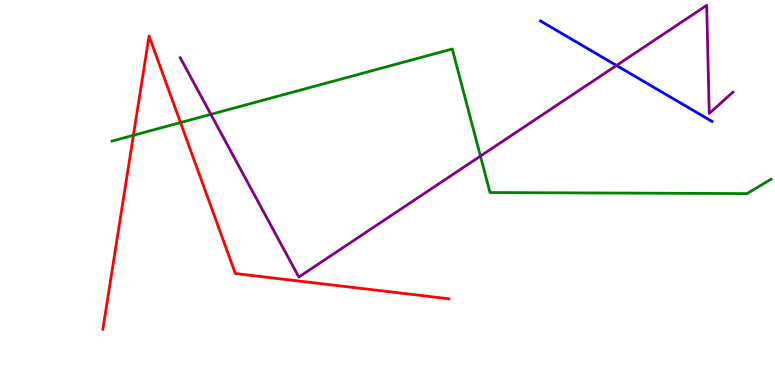[{'lines': ['blue', 'red'], 'intersections': []}, {'lines': ['green', 'red'], 'intersections': [{'x': 1.72, 'y': 6.49}, {'x': 2.33, 'y': 6.82}]}, {'lines': ['purple', 'red'], 'intersections': []}, {'lines': ['blue', 'green'], 'intersections': []}, {'lines': ['blue', 'purple'], 'intersections': [{'x': 7.95, 'y': 8.3}]}, {'lines': ['green', 'purple'], 'intersections': [{'x': 2.72, 'y': 7.03}, {'x': 6.2, 'y': 5.95}]}]